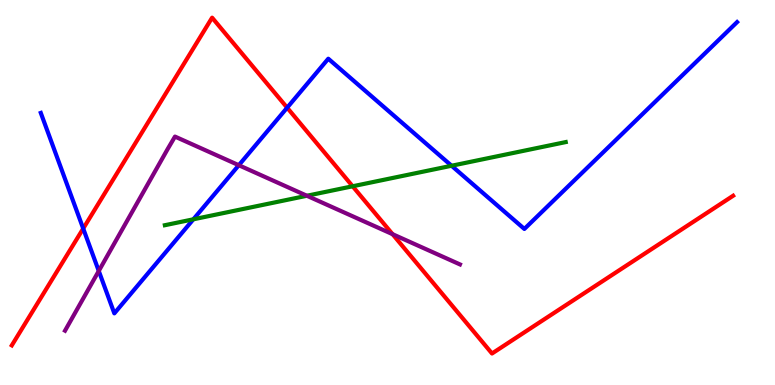[{'lines': ['blue', 'red'], 'intersections': [{'x': 1.07, 'y': 4.06}, {'x': 3.71, 'y': 7.2}]}, {'lines': ['green', 'red'], 'intersections': [{'x': 4.55, 'y': 5.16}]}, {'lines': ['purple', 'red'], 'intersections': [{'x': 5.07, 'y': 3.92}]}, {'lines': ['blue', 'green'], 'intersections': [{'x': 2.49, 'y': 4.3}, {'x': 5.83, 'y': 5.69}]}, {'lines': ['blue', 'purple'], 'intersections': [{'x': 1.27, 'y': 2.96}, {'x': 3.08, 'y': 5.71}]}, {'lines': ['green', 'purple'], 'intersections': [{'x': 3.96, 'y': 4.92}]}]